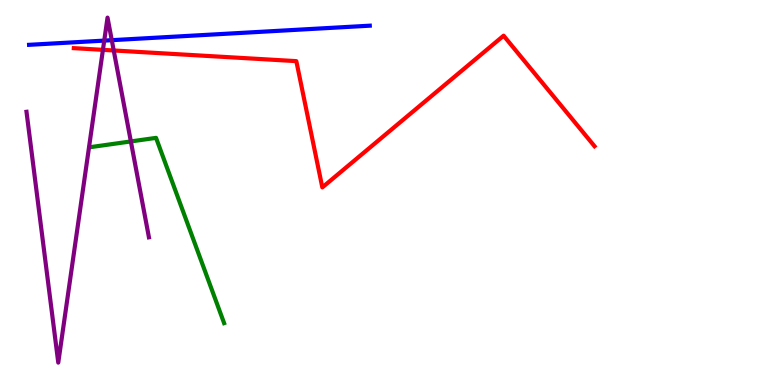[{'lines': ['blue', 'red'], 'intersections': []}, {'lines': ['green', 'red'], 'intersections': []}, {'lines': ['purple', 'red'], 'intersections': [{'x': 1.33, 'y': 8.71}, {'x': 1.47, 'y': 8.69}]}, {'lines': ['blue', 'green'], 'intersections': []}, {'lines': ['blue', 'purple'], 'intersections': [{'x': 1.35, 'y': 8.95}, {'x': 1.44, 'y': 8.96}]}, {'lines': ['green', 'purple'], 'intersections': [{'x': 1.69, 'y': 6.33}]}]